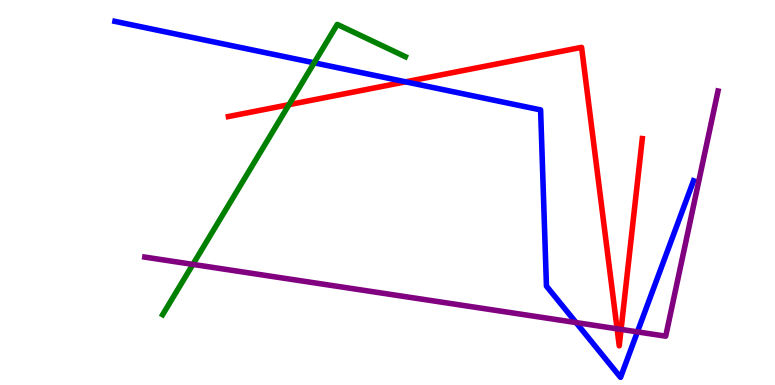[{'lines': ['blue', 'red'], 'intersections': [{'x': 5.23, 'y': 7.87}]}, {'lines': ['green', 'red'], 'intersections': [{'x': 3.73, 'y': 7.28}]}, {'lines': ['purple', 'red'], 'intersections': [{'x': 7.96, 'y': 1.46}, {'x': 8.01, 'y': 1.44}]}, {'lines': ['blue', 'green'], 'intersections': [{'x': 4.05, 'y': 8.37}]}, {'lines': ['blue', 'purple'], 'intersections': [{'x': 7.43, 'y': 1.62}, {'x': 8.22, 'y': 1.38}]}, {'lines': ['green', 'purple'], 'intersections': [{'x': 2.49, 'y': 3.13}]}]